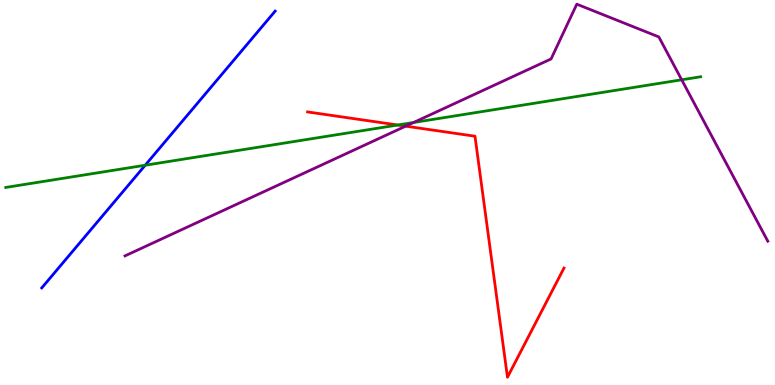[{'lines': ['blue', 'red'], 'intersections': []}, {'lines': ['green', 'red'], 'intersections': [{'x': 5.13, 'y': 6.75}]}, {'lines': ['purple', 'red'], 'intersections': [{'x': 5.23, 'y': 6.72}]}, {'lines': ['blue', 'green'], 'intersections': [{'x': 1.87, 'y': 5.71}]}, {'lines': ['blue', 'purple'], 'intersections': []}, {'lines': ['green', 'purple'], 'intersections': [{'x': 5.34, 'y': 6.82}, {'x': 8.8, 'y': 7.93}]}]